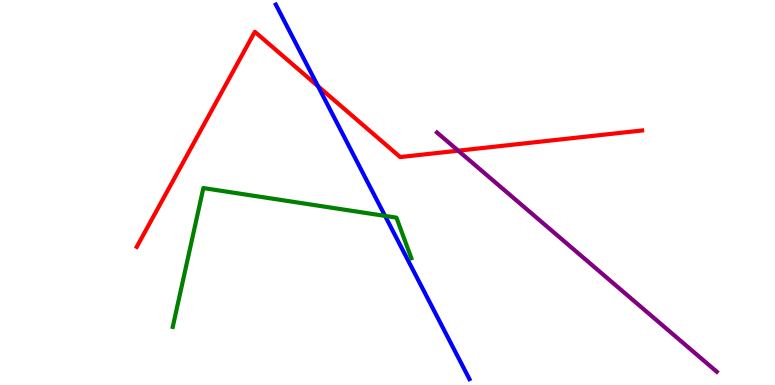[{'lines': ['blue', 'red'], 'intersections': [{'x': 4.1, 'y': 7.76}]}, {'lines': ['green', 'red'], 'intersections': []}, {'lines': ['purple', 'red'], 'intersections': [{'x': 5.91, 'y': 6.09}]}, {'lines': ['blue', 'green'], 'intersections': [{'x': 4.97, 'y': 4.39}]}, {'lines': ['blue', 'purple'], 'intersections': []}, {'lines': ['green', 'purple'], 'intersections': []}]